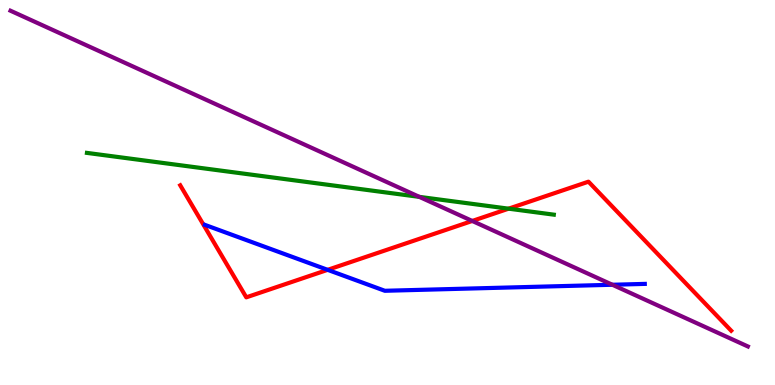[{'lines': ['blue', 'red'], 'intersections': [{'x': 4.23, 'y': 2.99}]}, {'lines': ['green', 'red'], 'intersections': [{'x': 6.56, 'y': 4.58}]}, {'lines': ['purple', 'red'], 'intersections': [{'x': 6.09, 'y': 4.26}]}, {'lines': ['blue', 'green'], 'intersections': []}, {'lines': ['blue', 'purple'], 'intersections': [{'x': 7.9, 'y': 2.6}]}, {'lines': ['green', 'purple'], 'intersections': [{'x': 5.41, 'y': 4.89}]}]